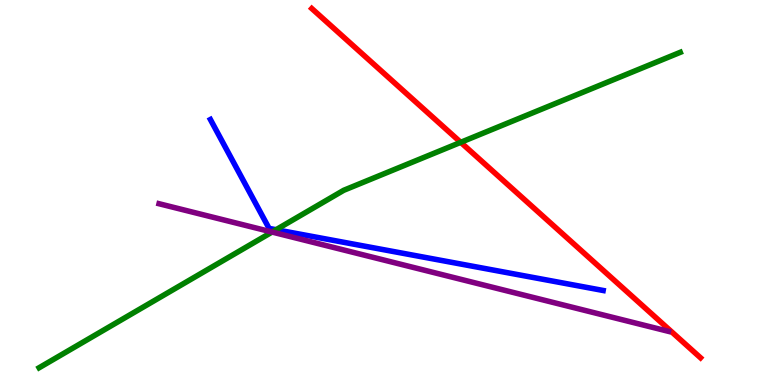[{'lines': ['blue', 'red'], 'intersections': []}, {'lines': ['green', 'red'], 'intersections': [{'x': 5.94, 'y': 6.3}]}, {'lines': ['purple', 'red'], 'intersections': []}, {'lines': ['blue', 'green'], 'intersections': [{'x': 3.56, 'y': 4.03}]}, {'lines': ['blue', 'purple'], 'intersections': []}, {'lines': ['green', 'purple'], 'intersections': [{'x': 3.51, 'y': 3.97}]}]